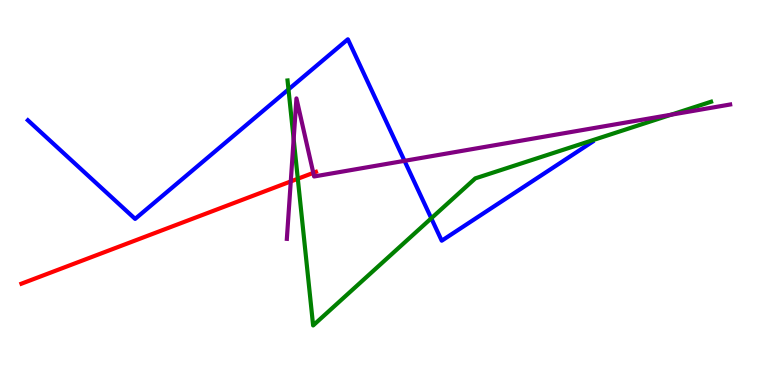[{'lines': ['blue', 'red'], 'intersections': []}, {'lines': ['green', 'red'], 'intersections': [{'x': 3.84, 'y': 5.36}]}, {'lines': ['purple', 'red'], 'intersections': [{'x': 3.75, 'y': 5.29}, {'x': 4.04, 'y': 5.51}]}, {'lines': ['blue', 'green'], 'intersections': [{'x': 3.72, 'y': 7.68}, {'x': 5.56, 'y': 4.33}]}, {'lines': ['blue', 'purple'], 'intersections': [{'x': 5.22, 'y': 5.82}]}, {'lines': ['green', 'purple'], 'intersections': [{'x': 3.79, 'y': 6.39}, {'x': 8.66, 'y': 7.02}]}]